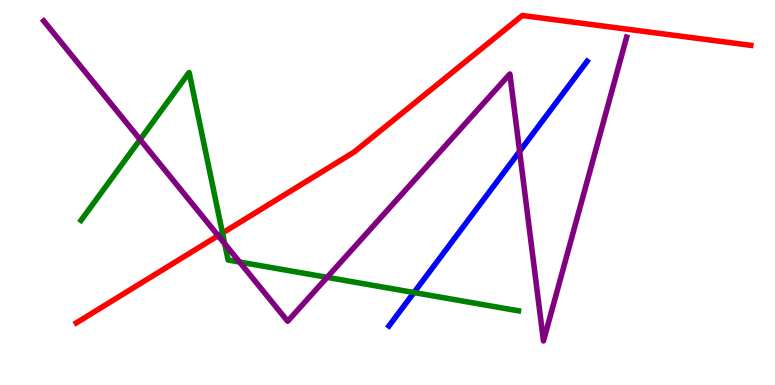[{'lines': ['blue', 'red'], 'intersections': []}, {'lines': ['green', 'red'], 'intersections': [{'x': 2.87, 'y': 3.95}]}, {'lines': ['purple', 'red'], 'intersections': [{'x': 2.82, 'y': 3.88}]}, {'lines': ['blue', 'green'], 'intersections': [{'x': 5.34, 'y': 2.4}]}, {'lines': ['blue', 'purple'], 'intersections': [{'x': 6.7, 'y': 6.07}]}, {'lines': ['green', 'purple'], 'intersections': [{'x': 1.81, 'y': 6.38}, {'x': 2.9, 'y': 3.67}, {'x': 3.09, 'y': 3.19}, {'x': 4.22, 'y': 2.8}]}]